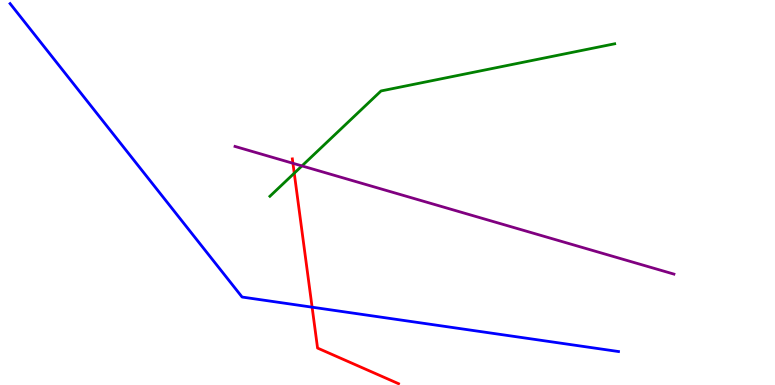[{'lines': ['blue', 'red'], 'intersections': [{'x': 4.03, 'y': 2.02}]}, {'lines': ['green', 'red'], 'intersections': [{'x': 3.8, 'y': 5.5}]}, {'lines': ['purple', 'red'], 'intersections': [{'x': 3.78, 'y': 5.76}]}, {'lines': ['blue', 'green'], 'intersections': []}, {'lines': ['blue', 'purple'], 'intersections': []}, {'lines': ['green', 'purple'], 'intersections': [{'x': 3.9, 'y': 5.69}]}]